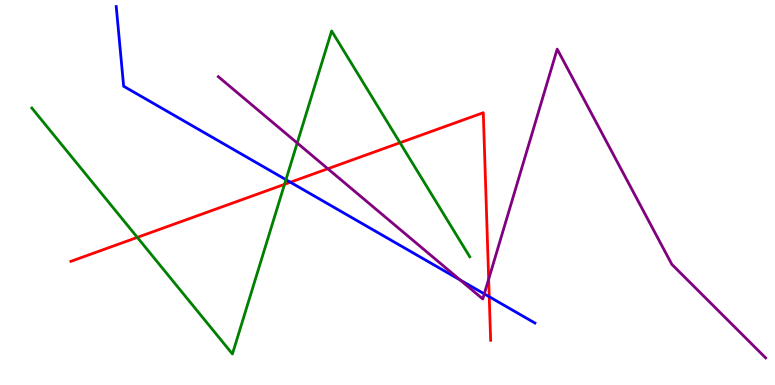[{'lines': ['blue', 'red'], 'intersections': [{'x': 3.75, 'y': 5.27}, {'x': 6.31, 'y': 2.29}]}, {'lines': ['green', 'red'], 'intersections': [{'x': 1.77, 'y': 3.83}, {'x': 3.67, 'y': 5.21}, {'x': 5.16, 'y': 6.29}]}, {'lines': ['purple', 'red'], 'intersections': [{'x': 4.23, 'y': 5.62}, {'x': 6.31, 'y': 2.75}]}, {'lines': ['blue', 'green'], 'intersections': [{'x': 3.69, 'y': 5.33}]}, {'lines': ['blue', 'purple'], 'intersections': [{'x': 5.94, 'y': 2.73}, {'x': 6.25, 'y': 2.37}]}, {'lines': ['green', 'purple'], 'intersections': [{'x': 3.83, 'y': 6.29}]}]